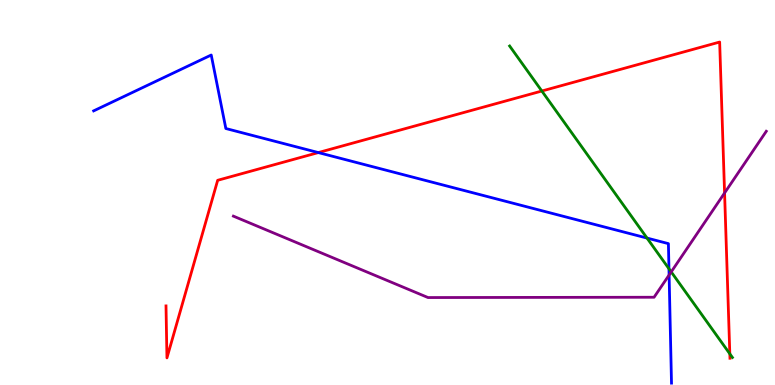[{'lines': ['blue', 'red'], 'intersections': [{'x': 4.11, 'y': 6.04}]}, {'lines': ['green', 'red'], 'intersections': [{'x': 6.99, 'y': 7.64}, {'x': 9.42, 'y': 0.81}]}, {'lines': ['purple', 'red'], 'intersections': [{'x': 9.35, 'y': 4.99}]}, {'lines': ['blue', 'green'], 'intersections': [{'x': 8.35, 'y': 3.82}, {'x': 8.63, 'y': 3.02}]}, {'lines': ['blue', 'purple'], 'intersections': [{'x': 8.63, 'y': 2.86}]}, {'lines': ['green', 'purple'], 'intersections': [{'x': 8.66, 'y': 2.94}]}]